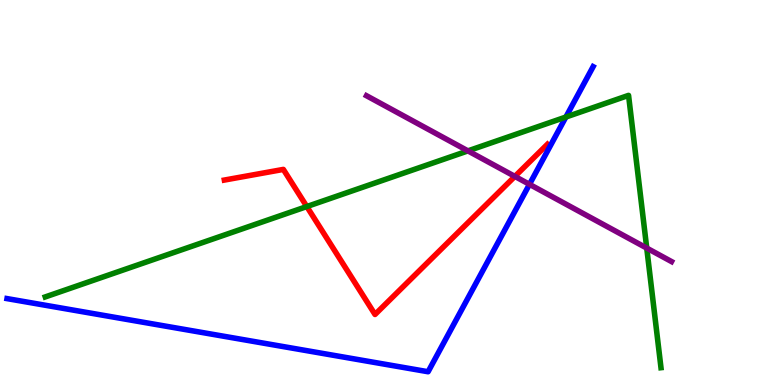[{'lines': ['blue', 'red'], 'intersections': []}, {'lines': ['green', 'red'], 'intersections': [{'x': 3.96, 'y': 4.64}]}, {'lines': ['purple', 'red'], 'intersections': [{'x': 6.64, 'y': 5.42}]}, {'lines': ['blue', 'green'], 'intersections': [{'x': 7.3, 'y': 6.96}]}, {'lines': ['blue', 'purple'], 'intersections': [{'x': 6.83, 'y': 5.21}]}, {'lines': ['green', 'purple'], 'intersections': [{'x': 6.04, 'y': 6.08}, {'x': 8.35, 'y': 3.56}]}]